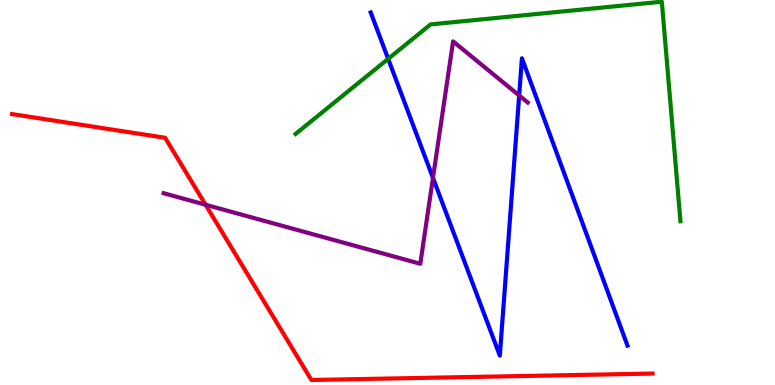[{'lines': ['blue', 'red'], 'intersections': []}, {'lines': ['green', 'red'], 'intersections': []}, {'lines': ['purple', 'red'], 'intersections': [{'x': 2.65, 'y': 4.68}]}, {'lines': ['blue', 'green'], 'intersections': [{'x': 5.01, 'y': 8.47}]}, {'lines': ['blue', 'purple'], 'intersections': [{'x': 5.59, 'y': 5.38}, {'x': 6.7, 'y': 7.52}]}, {'lines': ['green', 'purple'], 'intersections': []}]